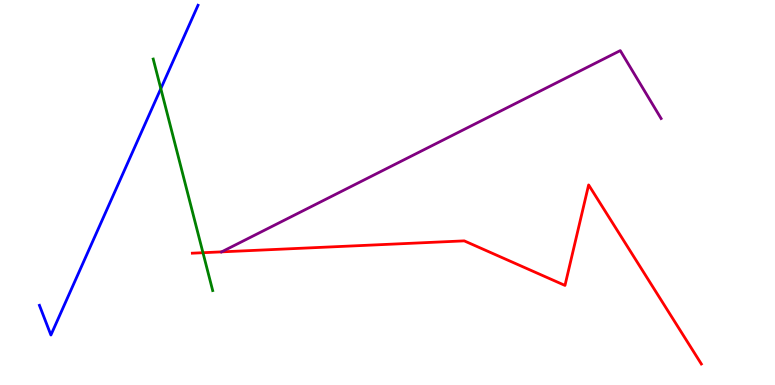[{'lines': ['blue', 'red'], 'intersections': []}, {'lines': ['green', 'red'], 'intersections': [{'x': 2.62, 'y': 3.44}]}, {'lines': ['purple', 'red'], 'intersections': [{'x': 2.86, 'y': 3.46}]}, {'lines': ['blue', 'green'], 'intersections': [{'x': 2.08, 'y': 7.7}]}, {'lines': ['blue', 'purple'], 'intersections': []}, {'lines': ['green', 'purple'], 'intersections': []}]